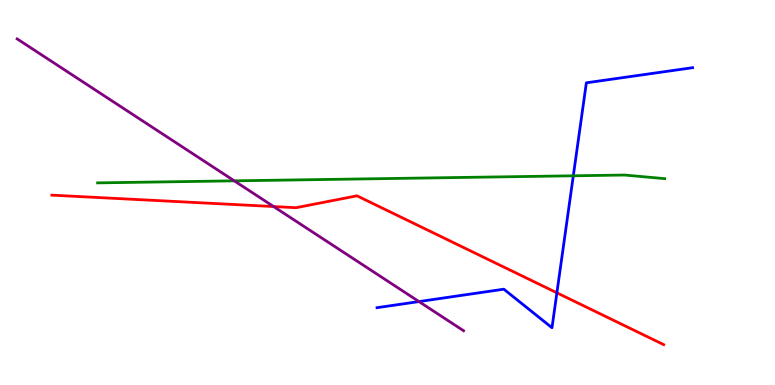[{'lines': ['blue', 'red'], 'intersections': [{'x': 7.19, 'y': 2.39}]}, {'lines': ['green', 'red'], 'intersections': []}, {'lines': ['purple', 'red'], 'intersections': [{'x': 3.53, 'y': 4.64}]}, {'lines': ['blue', 'green'], 'intersections': [{'x': 7.4, 'y': 5.43}]}, {'lines': ['blue', 'purple'], 'intersections': [{'x': 5.41, 'y': 2.17}]}, {'lines': ['green', 'purple'], 'intersections': [{'x': 3.02, 'y': 5.3}]}]